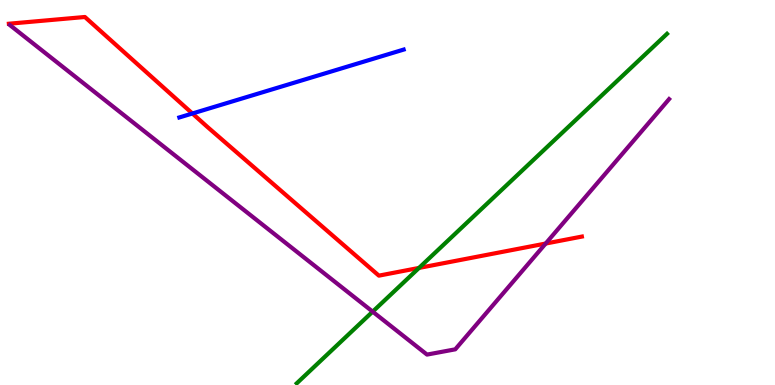[{'lines': ['blue', 'red'], 'intersections': [{'x': 2.48, 'y': 7.05}]}, {'lines': ['green', 'red'], 'intersections': [{'x': 5.41, 'y': 3.04}]}, {'lines': ['purple', 'red'], 'intersections': [{'x': 7.04, 'y': 3.67}]}, {'lines': ['blue', 'green'], 'intersections': []}, {'lines': ['blue', 'purple'], 'intersections': []}, {'lines': ['green', 'purple'], 'intersections': [{'x': 4.81, 'y': 1.91}]}]